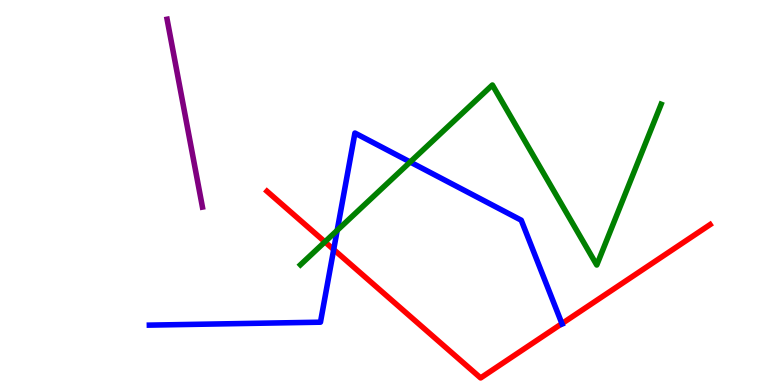[{'lines': ['blue', 'red'], 'intersections': [{'x': 4.31, 'y': 3.52}, {'x': 7.25, 'y': 1.6}]}, {'lines': ['green', 'red'], 'intersections': [{'x': 4.19, 'y': 3.72}]}, {'lines': ['purple', 'red'], 'intersections': []}, {'lines': ['blue', 'green'], 'intersections': [{'x': 4.35, 'y': 4.02}, {'x': 5.29, 'y': 5.79}]}, {'lines': ['blue', 'purple'], 'intersections': []}, {'lines': ['green', 'purple'], 'intersections': []}]